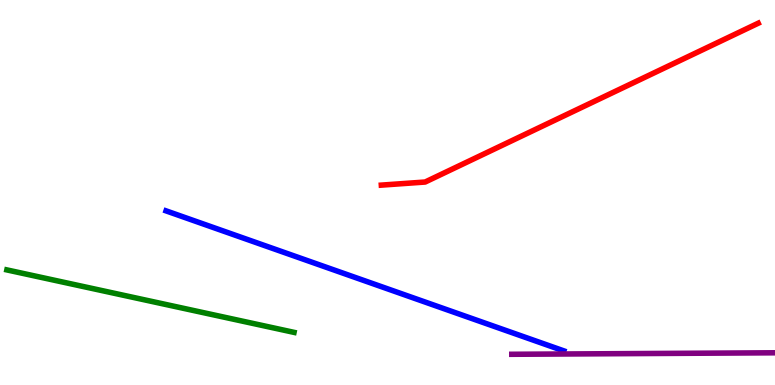[{'lines': ['blue', 'red'], 'intersections': []}, {'lines': ['green', 'red'], 'intersections': []}, {'lines': ['purple', 'red'], 'intersections': []}, {'lines': ['blue', 'green'], 'intersections': []}, {'lines': ['blue', 'purple'], 'intersections': []}, {'lines': ['green', 'purple'], 'intersections': []}]